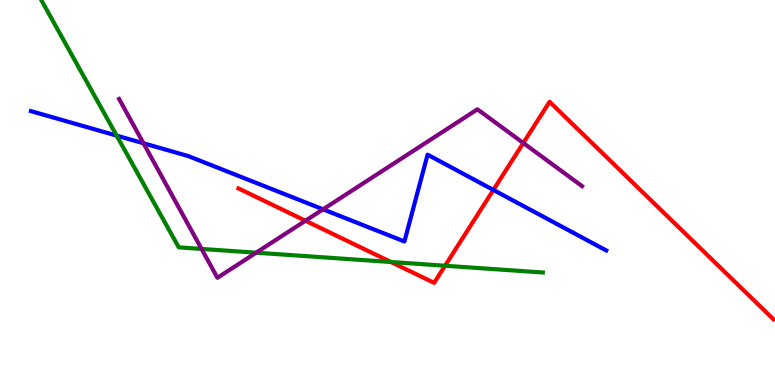[{'lines': ['blue', 'red'], 'intersections': [{'x': 6.37, 'y': 5.07}]}, {'lines': ['green', 'red'], 'intersections': [{'x': 5.04, 'y': 3.19}, {'x': 5.74, 'y': 3.1}]}, {'lines': ['purple', 'red'], 'intersections': [{'x': 3.94, 'y': 4.27}, {'x': 6.75, 'y': 6.29}]}, {'lines': ['blue', 'green'], 'intersections': [{'x': 1.51, 'y': 6.48}]}, {'lines': ['blue', 'purple'], 'intersections': [{'x': 1.85, 'y': 6.28}, {'x': 4.17, 'y': 4.56}]}, {'lines': ['green', 'purple'], 'intersections': [{'x': 2.6, 'y': 3.53}, {'x': 3.31, 'y': 3.44}]}]